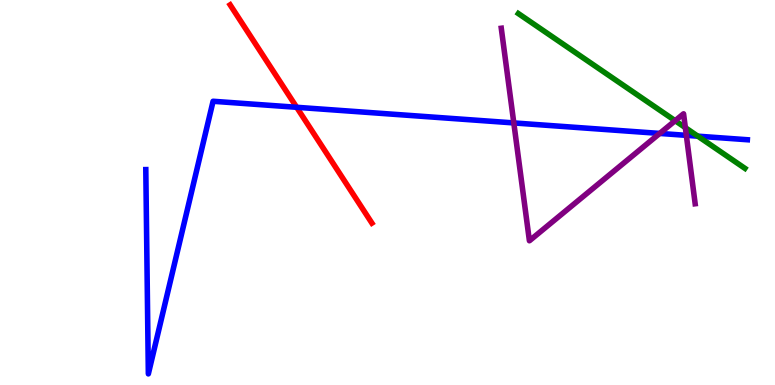[{'lines': ['blue', 'red'], 'intersections': [{'x': 3.83, 'y': 7.21}]}, {'lines': ['green', 'red'], 'intersections': []}, {'lines': ['purple', 'red'], 'intersections': []}, {'lines': ['blue', 'green'], 'intersections': [{'x': 9.0, 'y': 6.46}]}, {'lines': ['blue', 'purple'], 'intersections': [{'x': 6.63, 'y': 6.81}, {'x': 8.51, 'y': 6.53}, {'x': 8.86, 'y': 6.48}]}, {'lines': ['green', 'purple'], 'intersections': [{'x': 8.71, 'y': 6.87}, {'x': 8.84, 'y': 6.68}]}]